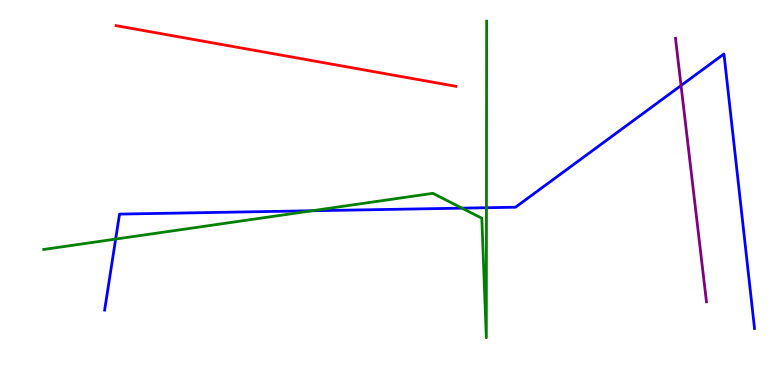[{'lines': ['blue', 'red'], 'intersections': []}, {'lines': ['green', 'red'], 'intersections': []}, {'lines': ['purple', 'red'], 'intersections': []}, {'lines': ['blue', 'green'], 'intersections': [{'x': 1.49, 'y': 3.79}, {'x': 4.03, 'y': 4.53}, {'x': 5.96, 'y': 4.59}, {'x': 6.28, 'y': 4.6}]}, {'lines': ['blue', 'purple'], 'intersections': [{'x': 8.79, 'y': 7.78}]}, {'lines': ['green', 'purple'], 'intersections': []}]